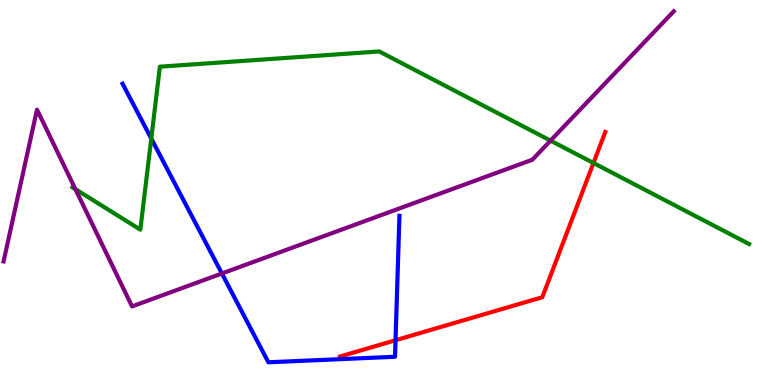[{'lines': ['blue', 'red'], 'intersections': [{'x': 5.1, 'y': 1.16}]}, {'lines': ['green', 'red'], 'intersections': [{'x': 7.66, 'y': 5.77}]}, {'lines': ['purple', 'red'], 'intersections': []}, {'lines': ['blue', 'green'], 'intersections': [{'x': 1.95, 'y': 6.4}]}, {'lines': ['blue', 'purple'], 'intersections': [{'x': 2.86, 'y': 2.9}]}, {'lines': ['green', 'purple'], 'intersections': [{'x': 0.973, 'y': 5.09}, {'x': 7.1, 'y': 6.35}]}]